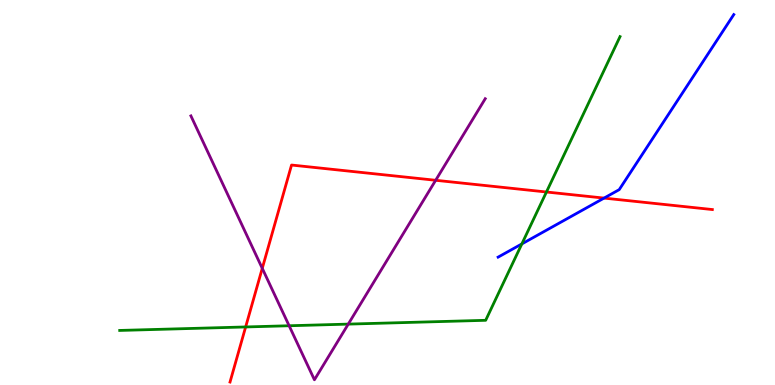[{'lines': ['blue', 'red'], 'intersections': [{'x': 7.79, 'y': 4.85}]}, {'lines': ['green', 'red'], 'intersections': [{'x': 3.17, 'y': 1.51}, {'x': 7.05, 'y': 5.01}]}, {'lines': ['purple', 'red'], 'intersections': [{'x': 3.38, 'y': 3.03}, {'x': 5.62, 'y': 5.32}]}, {'lines': ['blue', 'green'], 'intersections': [{'x': 6.73, 'y': 3.66}]}, {'lines': ['blue', 'purple'], 'intersections': []}, {'lines': ['green', 'purple'], 'intersections': [{'x': 3.73, 'y': 1.54}, {'x': 4.49, 'y': 1.58}]}]